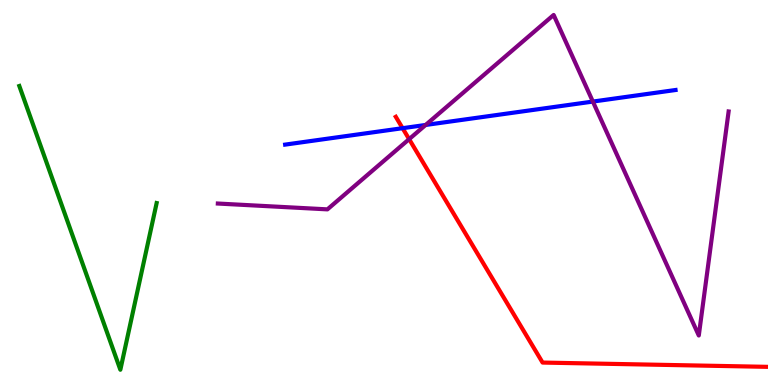[{'lines': ['blue', 'red'], 'intersections': [{'x': 5.19, 'y': 6.67}]}, {'lines': ['green', 'red'], 'intersections': []}, {'lines': ['purple', 'red'], 'intersections': [{'x': 5.28, 'y': 6.39}]}, {'lines': ['blue', 'green'], 'intersections': []}, {'lines': ['blue', 'purple'], 'intersections': [{'x': 5.49, 'y': 6.75}, {'x': 7.65, 'y': 7.36}]}, {'lines': ['green', 'purple'], 'intersections': []}]